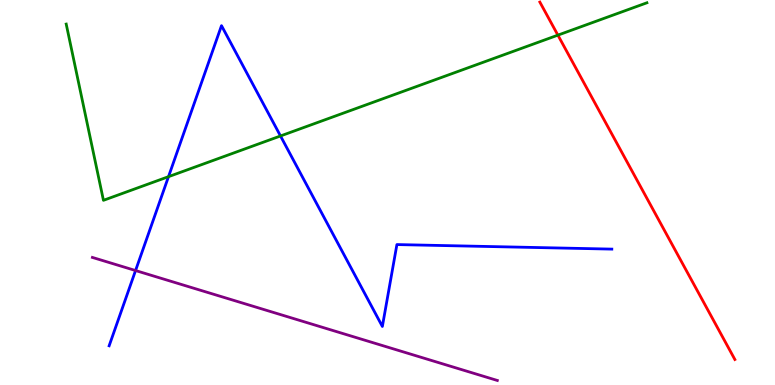[{'lines': ['blue', 'red'], 'intersections': []}, {'lines': ['green', 'red'], 'intersections': [{'x': 7.2, 'y': 9.09}]}, {'lines': ['purple', 'red'], 'intersections': []}, {'lines': ['blue', 'green'], 'intersections': [{'x': 2.17, 'y': 5.41}, {'x': 3.62, 'y': 6.47}]}, {'lines': ['blue', 'purple'], 'intersections': [{'x': 1.75, 'y': 2.97}]}, {'lines': ['green', 'purple'], 'intersections': []}]